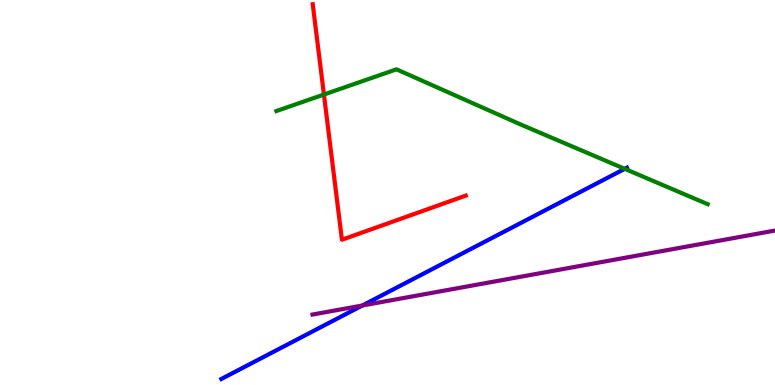[{'lines': ['blue', 'red'], 'intersections': []}, {'lines': ['green', 'red'], 'intersections': [{'x': 4.18, 'y': 7.54}]}, {'lines': ['purple', 'red'], 'intersections': []}, {'lines': ['blue', 'green'], 'intersections': [{'x': 8.06, 'y': 5.61}]}, {'lines': ['blue', 'purple'], 'intersections': [{'x': 4.68, 'y': 2.07}]}, {'lines': ['green', 'purple'], 'intersections': []}]